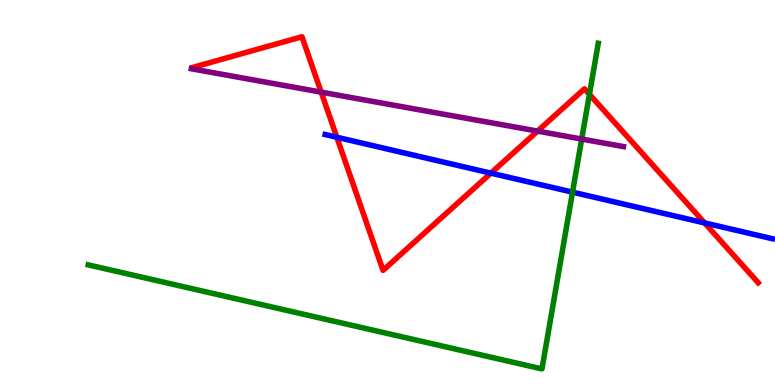[{'lines': ['blue', 'red'], 'intersections': [{'x': 4.35, 'y': 6.44}, {'x': 6.33, 'y': 5.5}, {'x': 9.09, 'y': 4.21}]}, {'lines': ['green', 'red'], 'intersections': [{'x': 7.61, 'y': 7.55}]}, {'lines': ['purple', 'red'], 'intersections': [{'x': 4.14, 'y': 7.61}, {'x': 6.94, 'y': 6.59}]}, {'lines': ['blue', 'green'], 'intersections': [{'x': 7.39, 'y': 5.01}]}, {'lines': ['blue', 'purple'], 'intersections': []}, {'lines': ['green', 'purple'], 'intersections': [{'x': 7.51, 'y': 6.39}]}]